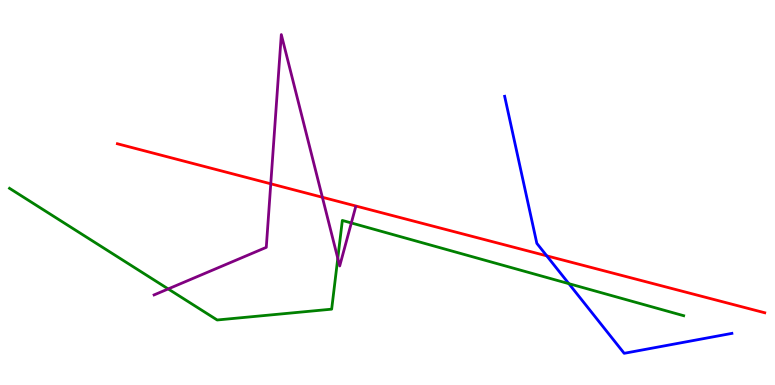[{'lines': ['blue', 'red'], 'intersections': [{'x': 7.06, 'y': 3.35}]}, {'lines': ['green', 'red'], 'intersections': []}, {'lines': ['purple', 'red'], 'intersections': [{'x': 3.49, 'y': 5.23}, {'x': 4.16, 'y': 4.88}]}, {'lines': ['blue', 'green'], 'intersections': [{'x': 7.34, 'y': 2.63}]}, {'lines': ['blue', 'purple'], 'intersections': []}, {'lines': ['green', 'purple'], 'intersections': [{'x': 2.17, 'y': 2.5}, {'x': 4.36, 'y': 3.29}, {'x': 4.53, 'y': 4.21}]}]